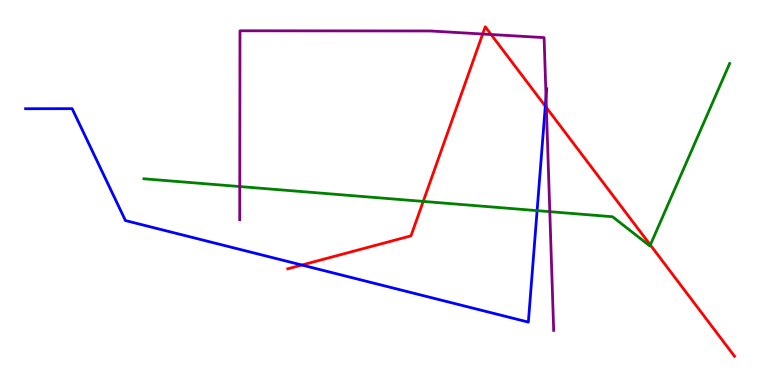[{'lines': ['blue', 'red'], 'intersections': [{'x': 3.9, 'y': 3.12}, {'x': 7.04, 'y': 7.24}]}, {'lines': ['green', 'red'], 'intersections': [{'x': 5.46, 'y': 4.77}, {'x': 8.39, 'y': 3.64}]}, {'lines': ['purple', 'red'], 'intersections': [{'x': 6.23, 'y': 9.12}, {'x': 6.34, 'y': 9.1}, {'x': 7.05, 'y': 7.21}]}, {'lines': ['blue', 'green'], 'intersections': [{'x': 6.93, 'y': 4.53}]}, {'lines': ['blue', 'purple'], 'intersections': [{'x': 7.05, 'y': 7.48}]}, {'lines': ['green', 'purple'], 'intersections': [{'x': 3.09, 'y': 5.15}, {'x': 7.09, 'y': 4.5}]}]